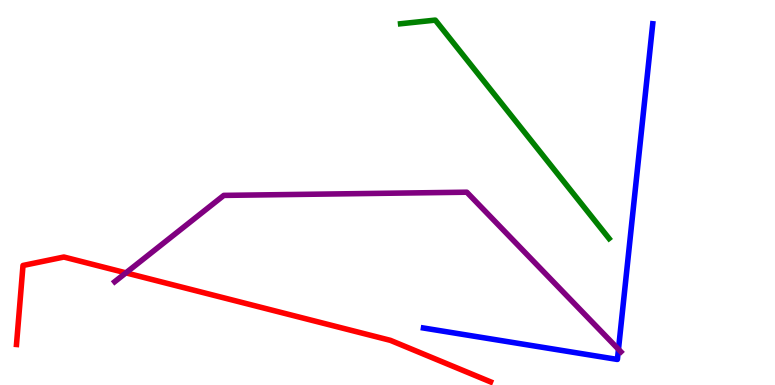[{'lines': ['blue', 'red'], 'intersections': []}, {'lines': ['green', 'red'], 'intersections': []}, {'lines': ['purple', 'red'], 'intersections': [{'x': 1.62, 'y': 2.91}]}, {'lines': ['blue', 'green'], 'intersections': []}, {'lines': ['blue', 'purple'], 'intersections': [{'x': 7.98, 'y': 0.927}]}, {'lines': ['green', 'purple'], 'intersections': []}]